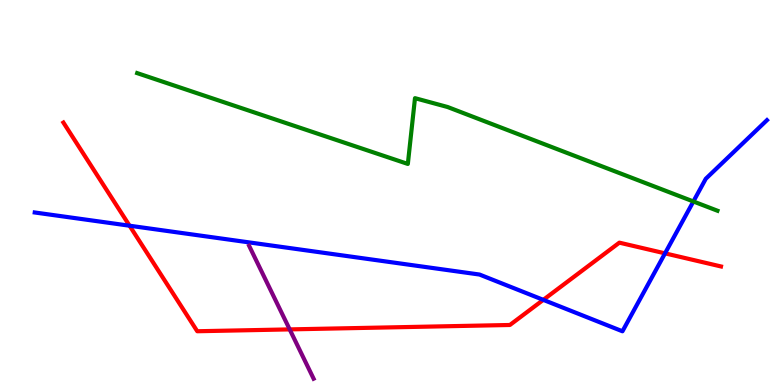[{'lines': ['blue', 'red'], 'intersections': [{'x': 1.67, 'y': 4.14}, {'x': 7.01, 'y': 2.21}, {'x': 8.58, 'y': 3.42}]}, {'lines': ['green', 'red'], 'intersections': []}, {'lines': ['purple', 'red'], 'intersections': [{'x': 3.74, 'y': 1.44}]}, {'lines': ['blue', 'green'], 'intersections': [{'x': 8.95, 'y': 4.77}]}, {'lines': ['blue', 'purple'], 'intersections': []}, {'lines': ['green', 'purple'], 'intersections': []}]